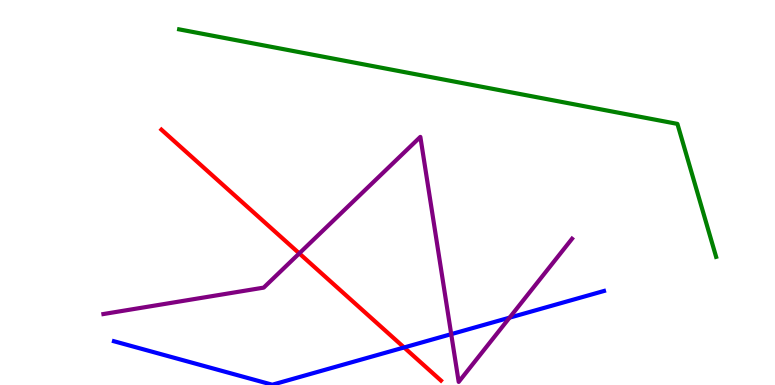[{'lines': ['blue', 'red'], 'intersections': [{'x': 5.21, 'y': 0.975}]}, {'lines': ['green', 'red'], 'intersections': []}, {'lines': ['purple', 'red'], 'intersections': [{'x': 3.86, 'y': 3.42}]}, {'lines': ['blue', 'green'], 'intersections': []}, {'lines': ['blue', 'purple'], 'intersections': [{'x': 5.82, 'y': 1.32}, {'x': 6.58, 'y': 1.75}]}, {'lines': ['green', 'purple'], 'intersections': []}]